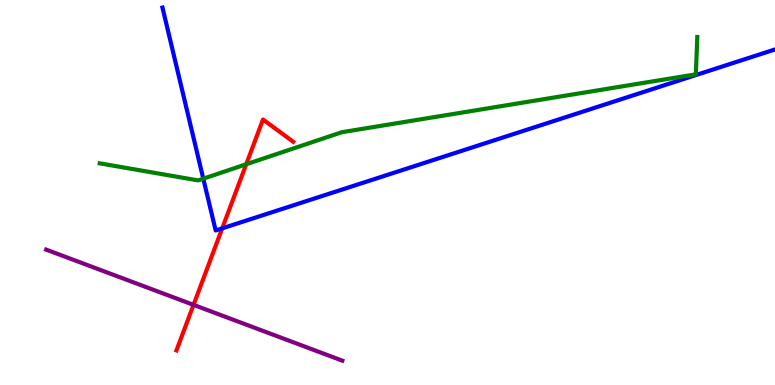[{'lines': ['blue', 'red'], 'intersections': [{'x': 2.87, 'y': 4.07}]}, {'lines': ['green', 'red'], 'intersections': [{'x': 3.18, 'y': 5.73}]}, {'lines': ['purple', 'red'], 'intersections': [{'x': 2.5, 'y': 2.08}]}, {'lines': ['blue', 'green'], 'intersections': [{'x': 2.62, 'y': 5.36}]}, {'lines': ['blue', 'purple'], 'intersections': []}, {'lines': ['green', 'purple'], 'intersections': []}]